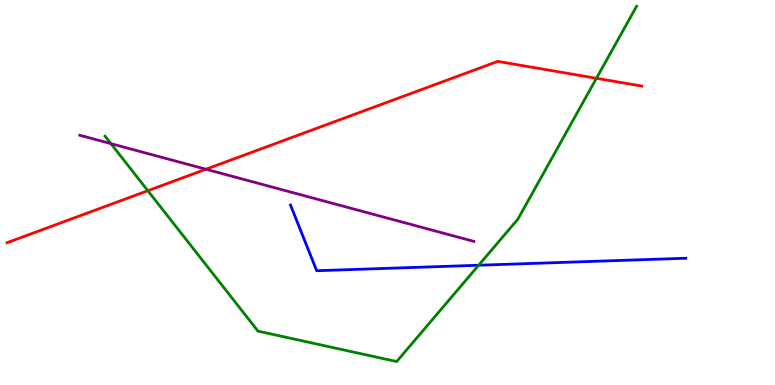[{'lines': ['blue', 'red'], 'intersections': []}, {'lines': ['green', 'red'], 'intersections': [{'x': 1.91, 'y': 5.05}, {'x': 7.7, 'y': 7.97}]}, {'lines': ['purple', 'red'], 'intersections': [{'x': 2.66, 'y': 5.6}]}, {'lines': ['blue', 'green'], 'intersections': [{'x': 6.18, 'y': 3.11}]}, {'lines': ['blue', 'purple'], 'intersections': []}, {'lines': ['green', 'purple'], 'intersections': [{'x': 1.43, 'y': 6.27}]}]